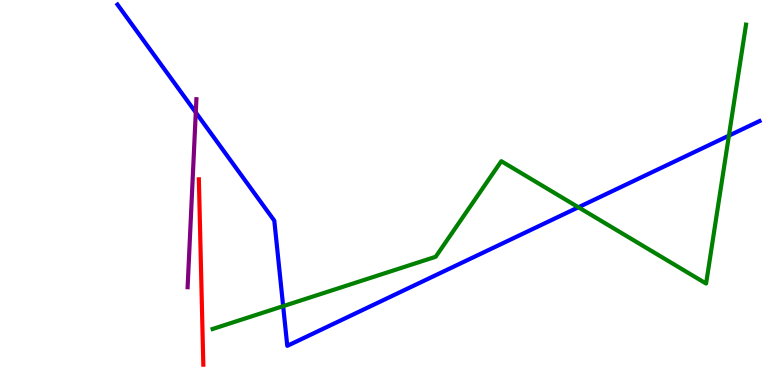[{'lines': ['blue', 'red'], 'intersections': []}, {'lines': ['green', 'red'], 'intersections': []}, {'lines': ['purple', 'red'], 'intersections': []}, {'lines': ['blue', 'green'], 'intersections': [{'x': 3.65, 'y': 2.05}, {'x': 7.46, 'y': 4.62}, {'x': 9.41, 'y': 6.48}]}, {'lines': ['blue', 'purple'], 'intersections': [{'x': 2.53, 'y': 7.08}]}, {'lines': ['green', 'purple'], 'intersections': []}]